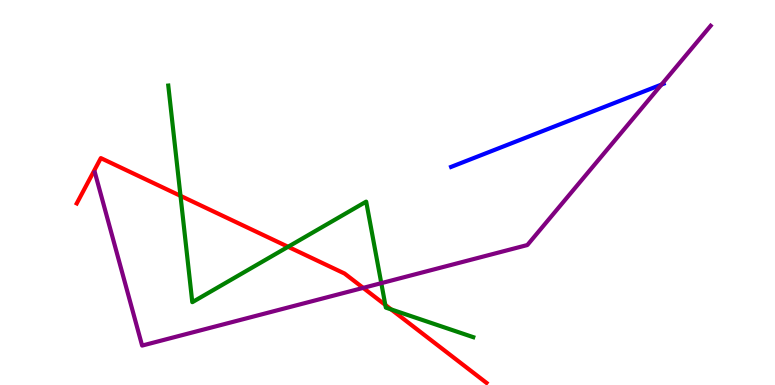[{'lines': ['blue', 'red'], 'intersections': []}, {'lines': ['green', 'red'], 'intersections': [{'x': 2.33, 'y': 4.91}, {'x': 3.72, 'y': 3.59}, {'x': 4.97, 'y': 2.08}, {'x': 5.05, 'y': 1.96}]}, {'lines': ['purple', 'red'], 'intersections': [{'x': 4.69, 'y': 2.52}]}, {'lines': ['blue', 'green'], 'intersections': []}, {'lines': ['blue', 'purple'], 'intersections': [{'x': 8.54, 'y': 7.8}]}, {'lines': ['green', 'purple'], 'intersections': [{'x': 4.92, 'y': 2.65}]}]